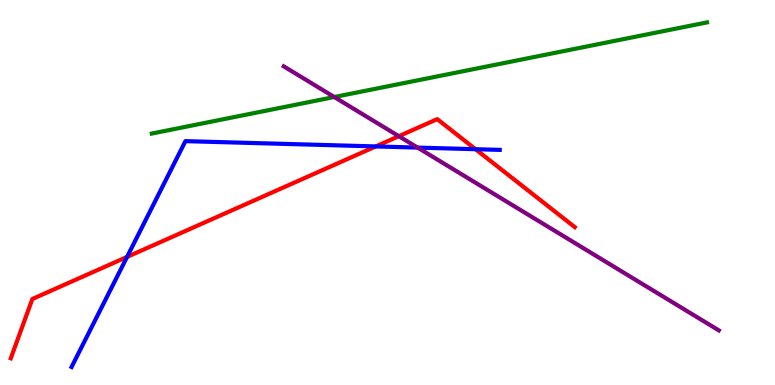[{'lines': ['blue', 'red'], 'intersections': [{'x': 1.64, 'y': 3.33}, {'x': 4.85, 'y': 6.2}, {'x': 6.14, 'y': 6.12}]}, {'lines': ['green', 'red'], 'intersections': []}, {'lines': ['purple', 'red'], 'intersections': [{'x': 5.15, 'y': 6.46}]}, {'lines': ['blue', 'green'], 'intersections': []}, {'lines': ['blue', 'purple'], 'intersections': [{'x': 5.39, 'y': 6.17}]}, {'lines': ['green', 'purple'], 'intersections': [{'x': 4.31, 'y': 7.48}]}]